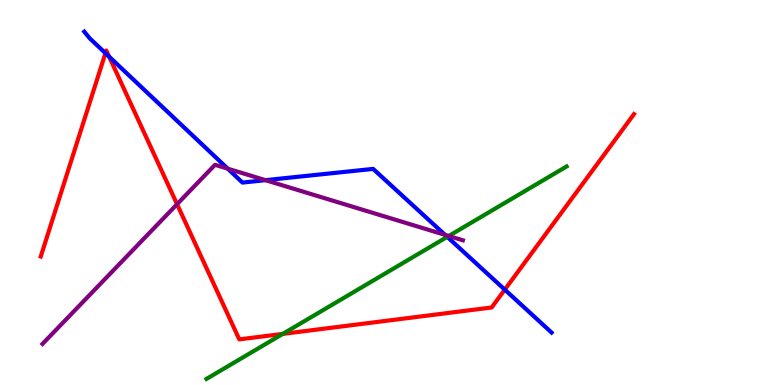[{'lines': ['blue', 'red'], 'intersections': [{'x': 1.36, 'y': 8.62}, {'x': 1.41, 'y': 8.53}, {'x': 6.51, 'y': 2.48}]}, {'lines': ['green', 'red'], 'intersections': [{'x': 3.65, 'y': 1.33}]}, {'lines': ['purple', 'red'], 'intersections': [{'x': 2.28, 'y': 4.7}]}, {'lines': ['blue', 'green'], 'intersections': [{'x': 5.77, 'y': 3.85}]}, {'lines': ['blue', 'purple'], 'intersections': [{'x': 2.94, 'y': 5.62}, {'x': 3.43, 'y': 5.32}, {'x': 5.74, 'y': 3.9}]}, {'lines': ['green', 'purple'], 'intersections': [{'x': 5.79, 'y': 3.87}]}]